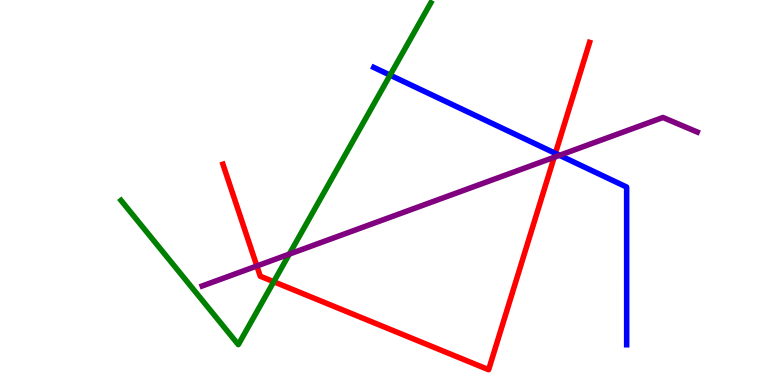[{'lines': ['blue', 'red'], 'intersections': [{'x': 7.17, 'y': 6.02}]}, {'lines': ['green', 'red'], 'intersections': [{'x': 3.53, 'y': 2.68}]}, {'lines': ['purple', 'red'], 'intersections': [{'x': 3.31, 'y': 3.09}, {'x': 7.15, 'y': 5.91}]}, {'lines': ['blue', 'green'], 'intersections': [{'x': 5.03, 'y': 8.05}]}, {'lines': ['blue', 'purple'], 'intersections': [{'x': 7.22, 'y': 5.97}]}, {'lines': ['green', 'purple'], 'intersections': [{'x': 3.73, 'y': 3.4}]}]